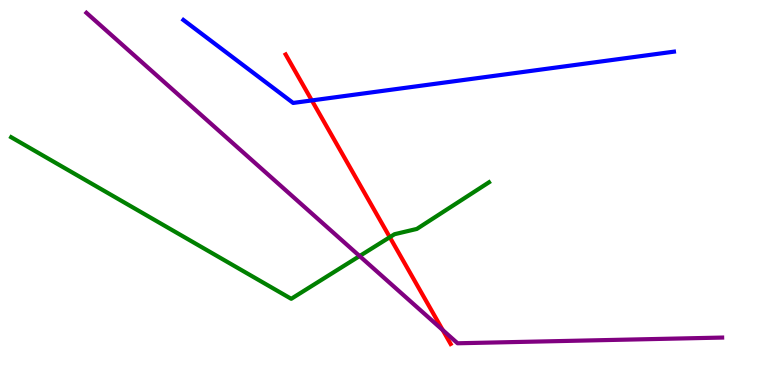[{'lines': ['blue', 'red'], 'intersections': [{'x': 4.02, 'y': 7.39}]}, {'lines': ['green', 'red'], 'intersections': [{'x': 5.03, 'y': 3.84}]}, {'lines': ['purple', 'red'], 'intersections': [{'x': 5.71, 'y': 1.43}]}, {'lines': ['blue', 'green'], 'intersections': []}, {'lines': ['blue', 'purple'], 'intersections': []}, {'lines': ['green', 'purple'], 'intersections': [{'x': 4.64, 'y': 3.35}]}]